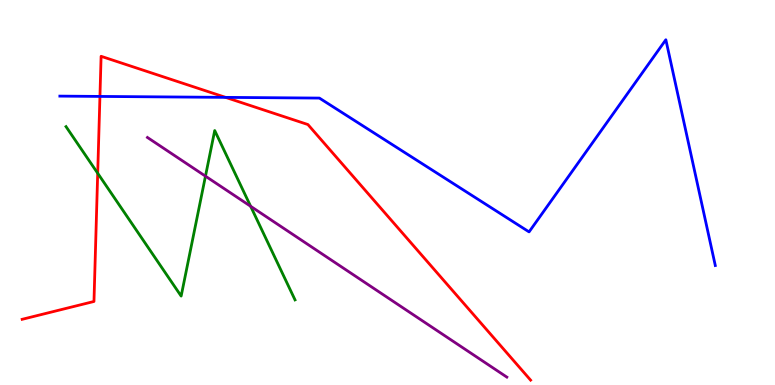[{'lines': ['blue', 'red'], 'intersections': [{'x': 1.29, 'y': 7.5}, {'x': 2.91, 'y': 7.47}]}, {'lines': ['green', 'red'], 'intersections': [{'x': 1.26, 'y': 5.5}]}, {'lines': ['purple', 'red'], 'intersections': []}, {'lines': ['blue', 'green'], 'intersections': []}, {'lines': ['blue', 'purple'], 'intersections': []}, {'lines': ['green', 'purple'], 'intersections': [{'x': 2.65, 'y': 5.42}, {'x': 3.23, 'y': 4.64}]}]